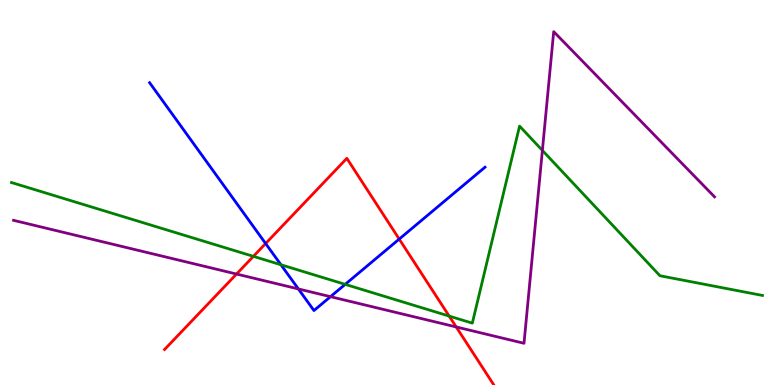[{'lines': ['blue', 'red'], 'intersections': [{'x': 3.43, 'y': 3.67}, {'x': 5.15, 'y': 3.79}]}, {'lines': ['green', 'red'], 'intersections': [{'x': 3.27, 'y': 3.34}, {'x': 5.8, 'y': 1.79}]}, {'lines': ['purple', 'red'], 'intersections': [{'x': 3.05, 'y': 2.88}, {'x': 5.89, 'y': 1.51}]}, {'lines': ['blue', 'green'], 'intersections': [{'x': 3.62, 'y': 3.12}, {'x': 4.45, 'y': 2.61}]}, {'lines': ['blue', 'purple'], 'intersections': [{'x': 3.85, 'y': 2.5}, {'x': 4.26, 'y': 2.29}]}, {'lines': ['green', 'purple'], 'intersections': [{'x': 7.0, 'y': 6.09}]}]